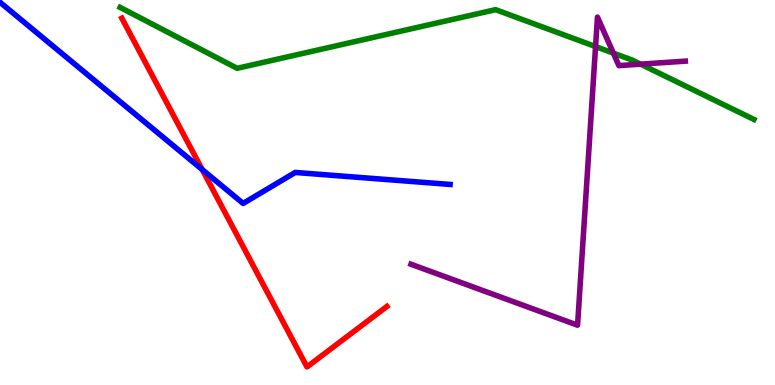[{'lines': ['blue', 'red'], 'intersections': [{'x': 2.61, 'y': 5.6}]}, {'lines': ['green', 'red'], 'intersections': []}, {'lines': ['purple', 'red'], 'intersections': []}, {'lines': ['blue', 'green'], 'intersections': []}, {'lines': ['blue', 'purple'], 'intersections': []}, {'lines': ['green', 'purple'], 'intersections': [{'x': 7.68, 'y': 8.79}, {'x': 7.91, 'y': 8.62}, {'x': 8.27, 'y': 8.33}]}]